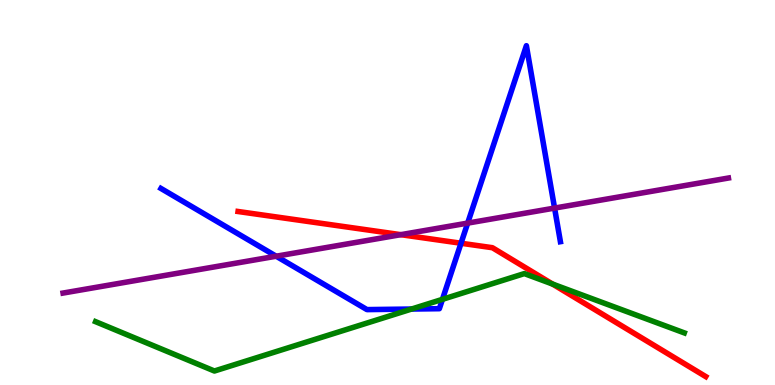[{'lines': ['blue', 'red'], 'intersections': [{'x': 5.95, 'y': 3.68}]}, {'lines': ['green', 'red'], 'intersections': [{'x': 7.13, 'y': 2.62}]}, {'lines': ['purple', 'red'], 'intersections': [{'x': 5.17, 'y': 3.9}]}, {'lines': ['blue', 'green'], 'intersections': [{'x': 5.31, 'y': 1.97}, {'x': 5.71, 'y': 2.23}]}, {'lines': ['blue', 'purple'], 'intersections': [{'x': 3.56, 'y': 3.35}, {'x': 6.03, 'y': 4.2}, {'x': 7.16, 'y': 4.6}]}, {'lines': ['green', 'purple'], 'intersections': []}]